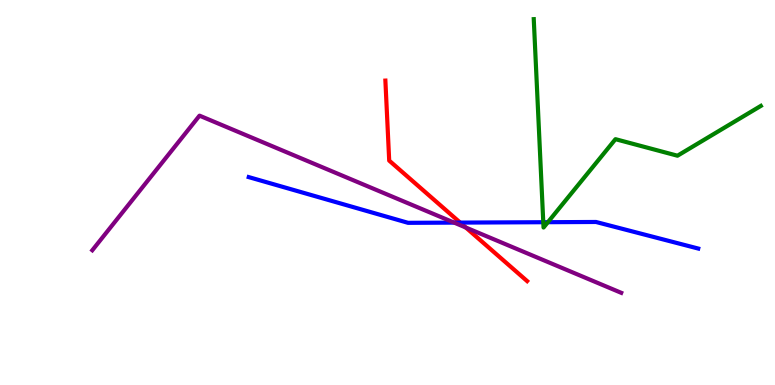[{'lines': ['blue', 'red'], 'intersections': [{'x': 5.94, 'y': 4.22}]}, {'lines': ['green', 'red'], 'intersections': []}, {'lines': ['purple', 'red'], 'intersections': [{'x': 6.01, 'y': 4.09}]}, {'lines': ['blue', 'green'], 'intersections': [{'x': 7.01, 'y': 4.23}, {'x': 7.07, 'y': 4.23}]}, {'lines': ['blue', 'purple'], 'intersections': [{'x': 5.86, 'y': 4.22}]}, {'lines': ['green', 'purple'], 'intersections': []}]